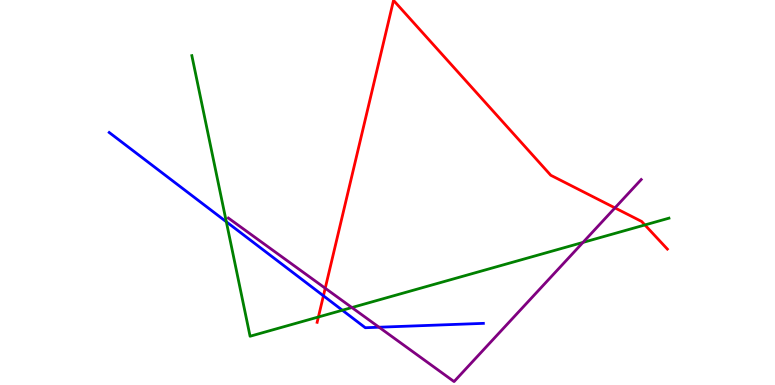[{'lines': ['blue', 'red'], 'intersections': [{'x': 4.17, 'y': 2.32}]}, {'lines': ['green', 'red'], 'intersections': [{'x': 4.11, 'y': 1.77}, {'x': 8.32, 'y': 4.16}]}, {'lines': ['purple', 'red'], 'intersections': [{'x': 4.2, 'y': 2.51}, {'x': 7.93, 'y': 4.6}]}, {'lines': ['blue', 'green'], 'intersections': [{'x': 2.92, 'y': 4.24}, {'x': 4.42, 'y': 1.94}]}, {'lines': ['blue', 'purple'], 'intersections': [{'x': 4.89, 'y': 1.5}]}, {'lines': ['green', 'purple'], 'intersections': [{'x': 4.54, 'y': 2.01}, {'x': 7.52, 'y': 3.7}]}]